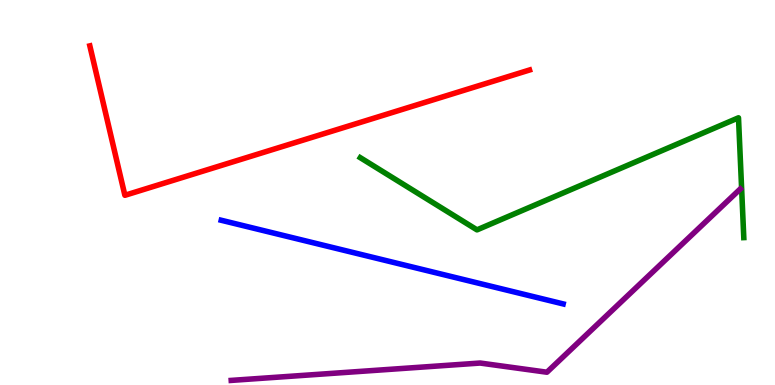[{'lines': ['blue', 'red'], 'intersections': []}, {'lines': ['green', 'red'], 'intersections': []}, {'lines': ['purple', 'red'], 'intersections': []}, {'lines': ['blue', 'green'], 'intersections': []}, {'lines': ['blue', 'purple'], 'intersections': []}, {'lines': ['green', 'purple'], 'intersections': []}]